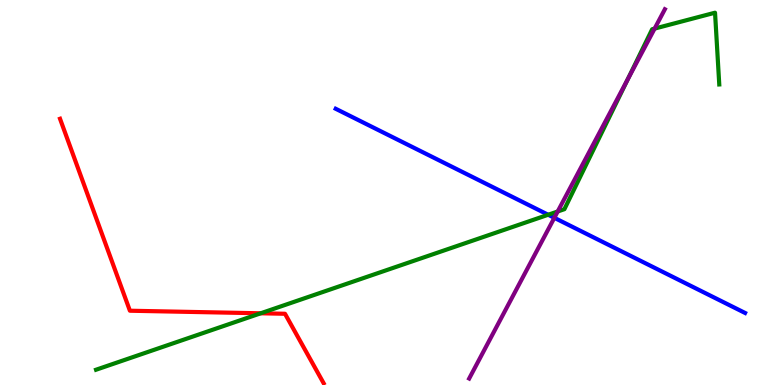[{'lines': ['blue', 'red'], 'intersections': []}, {'lines': ['green', 'red'], 'intersections': [{'x': 3.36, 'y': 1.86}]}, {'lines': ['purple', 'red'], 'intersections': []}, {'lines': ['blue', 'green'], 'intersections': [{'x': 7.07, 'y': 4.42}]}, {'lines': ['blue', 'purple'], 'intersections': [{'x': 7.15, 'y': 4.34}]}, {'lines': ['green', 'purple'], 'intersections': [{'x': 7.2, 'y': 4.51}, {'x': 8.1, 'y': 7.94}, {'x': 8.45, 'y': 9.26}]}]